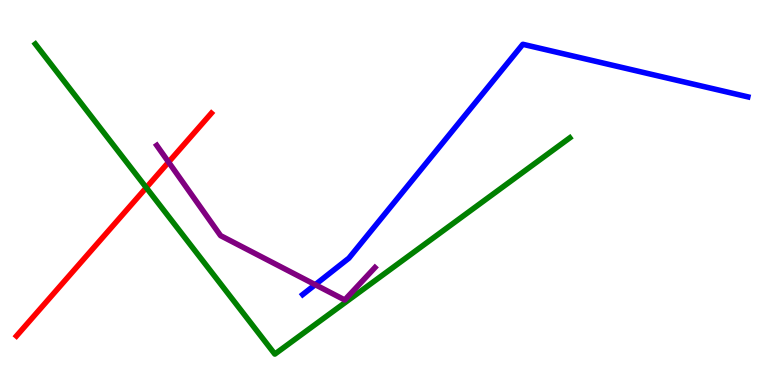[{'lines': ['blue', 'red'], 'intersections': []}, {'lines': ['green', 'red'], 'intersections': [{'x': 1.89, 'y': 5.13}]}, {'lines': ['purple', 'red'], 'intersections': [{'x': 2.18, 'y': 5.79}]}, {'lines': ['blue', 'green'], 'intersections': []}, {'lines': ['blue', 'purple'], 'intersections': [{'x': 4.07, 'y': 2.61}]}, {'lines': ['green', 'purple'], 'intersections': []}]